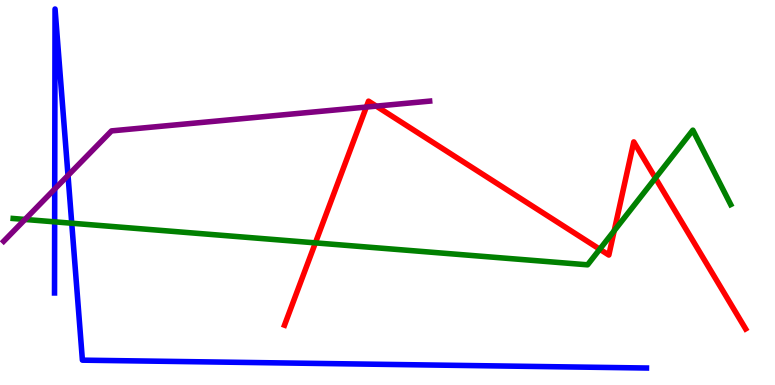[{'lines': ['blue', 'red'], 'intersections': []}, {'lines': ['green', 'red'], 'intersections': [{'x': 4.07, 'y': 3.69}, {'x': 7.74, 'y': 3.53}, {'x': 7.93, 'y': 4.01}, {'x': 8.46, 'y': 5.38}]}, {'lines': ['purple', 'red'], 'intersections': [{'x': 4.73, 'y': 7.22}, {'x': 4.86, 'y': 7.24}]}, {'lines': ['blue', 'green'], 'intersections': [{'x': 0.705, 'y': 4.24}, {'x': 0.926, 'y': 4.2}]}, {'lines': ['blue', 'purple'], 'intersections': [{'x': 0.706, 'y': 5.09}, {'x': 0.878, 'y': 5.44}]}, {'lines': ['green', 'purple'], 'intersections': [{'x': 0.323, 'y': 4.3}]}]